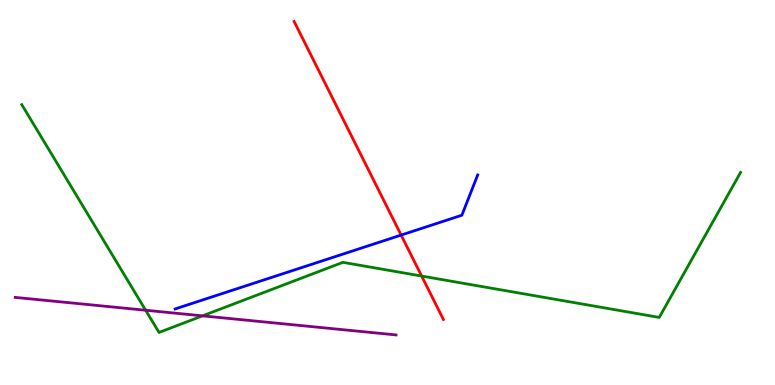[{'lines': ['blue', 'red'], 'intersections': [{'x': 5.18, 'y': 3.89}]}, {'lines': ['green', 'red'], 'intersections': [{'x': 5.44, 'y': 2.83}]}, {'lines': ['purple', 'red'], 'intersections': []}, {'lines': ['blue', 'green'], 'intersections': []}, {'lines': ['blue', 'purple'], 'intersections': []}, {'lines': ['green', 'purple'], 'intersections': [{'x': 1.88, 'y': 1.94}, {'x': 2.61, 'y': 1.8}]}]